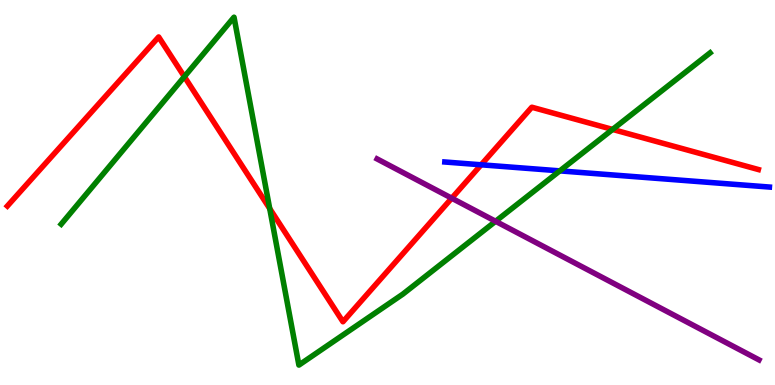[{'lines': ['blue', 'red'], 'intersections': [{'x': 6.21, 'y': 5.72}]}, {'lines': ['green', 'red'], 'intersections': [{'x': 2.38, 'y': 8.01}, {'x': 3.48, 'y': 4.58}, {'x': 7.9, 'y': 6.64}]}, {'lines': ['purple', 'red'], 'intersections': [{'x': 5.83, 'y': 4.85}]}, {'lines': ['blue', 'green'], 'intersections': [{'x': 7.22, 'y': 5.56}]}, {'lines': ['blue', 'purple'], 'intersections': []}, {'lines': ['green', 'purple'], 'intersections': [{'x': 6.39, 'y': 4.25}]}]